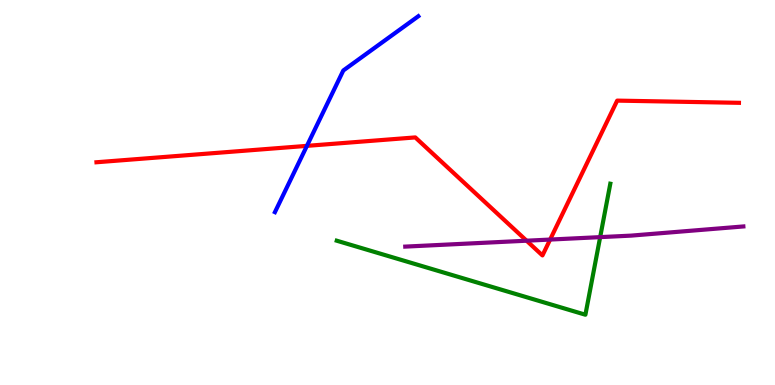[{'lines': ['blue', 'red'], 'intersections': [{'x': 3.96, 'y': 6.21}]}, {'lines': ['green', 'red'], 'intersections': []}, {'lines': ['purple', 'red'], 'intersections': [{'x': 6.79, 'y': 3.75}, {'x': 7.1, 'y': 3.78}]}, {'lines': ['blue', 'green'], 'intersections': []}, {'lines': ['blue', 'purple'], 'intersections': []}, {'lines': ['green', 'purple'], 'intersections': [{'x': 7.74, 'y': 3.84}]}]